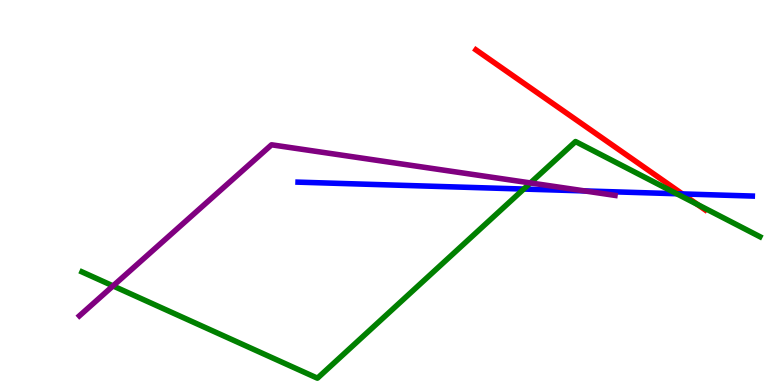[{'lines': ['blue', 'red'], 'intersections': [{'x': 8.8, 'y': 4.96}]}, {'lines': ['green', 'red'], 'intersections': [{'x': 9.0, 'y': 4.69}]}, {'lines': ['purple', 'red'], 'intersections': []}, {'lines': ['blue', 'green'], 'intersections': [{'x': 6.76, 'y': 5.09}, {'x': 8.73, 'y': 4.97}]}, {'lines': ['blue', 'purple'], 'intersections': [{'x': 7.54, 'y': 5.04}]}, {'lines': ['green', 'purple'], 'intersections': [{'x': 1.46, 'y': 2.57}, {'x': 6.84, 'y': 5.25}]}]